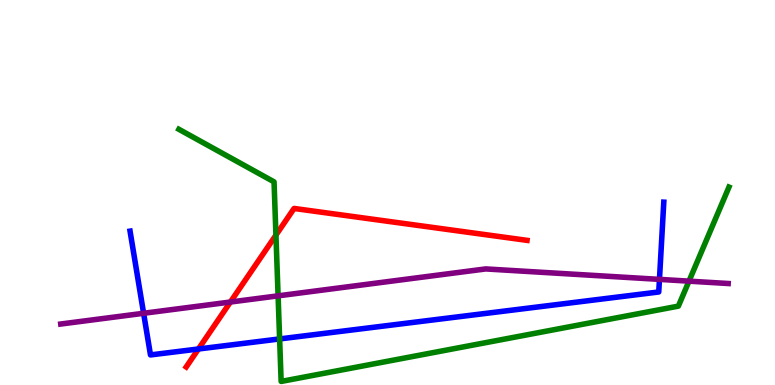[{'lines': ['blue', 'red'], 'intersections': [{'x': 2.56, 'y': 0.935}]}, {'lines': ['green', 'red'], 'intersections': [{'x': 3.56, 'y': 3.89}]}, {'lines': ['purple', 'red'], 'intersections': [{'x': 2.97, 'y': 2.16}]}, {'lines': ['blue', 'green'], 'intersections': [{'x': 3.61, 'y': 1.2}]}, {'lines': ['blue', 'purple'], 'intersections': [{'x': 1.85, 'y': 1.86}, {'x': 8.51, 'y': 2.74}]}, {'lines': ['green', 'purple'], 'intersections': [{'x': 3.59, 'y': 2.32}, {'x': 8.89, 'y': 2.7}]}]